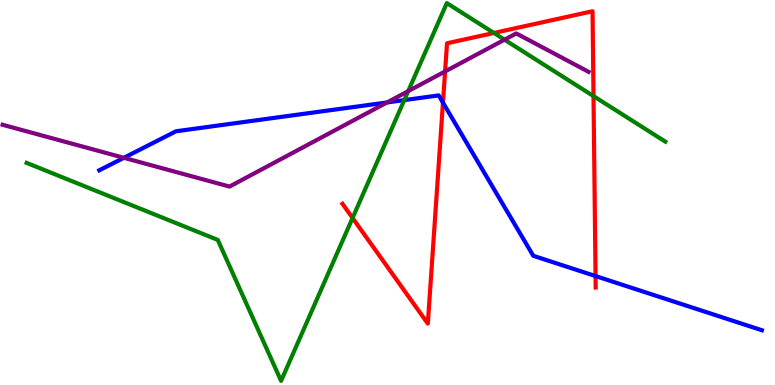[{'lines': ['blue', 'red'], 'intersections': [{'x': 5.72, 'y': 7.33}, {'x': 7.68, 'y': 2.83}]}, {'lines': ['green', 'red'], 'intersections': [{'x': 4.55, 'y': 4.34}, {'x': 6.37, 'y': 9.14}, {'x': 7.66, 'y': 7.5}]}, {'lines': ['purple', 'red'], 'intersections': [{'x': 5.74, 'y': 8.14}]}, {'lines': ['blue', 'green'], 'intersections': [{'x': 5.22, 'y': 7.4}]}, {'lines': ['blue', 'purple'], 'intersections': [{'x': 1.6, 'y': 5.9}, {'x': 4.99, 'y': 7.34}]}, {'lines': ['green', 'purple'], 'intersections': [{'x': 5.27, 'y': 7.63}, {'x': 6.51, 'y': 8.97}]}]